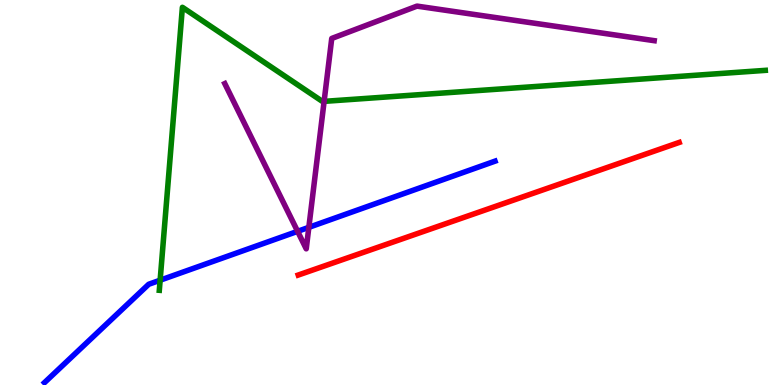[{'lines': ['blue', 'red'], 'intersections': []}, {'lines': ['green', 'red'], 'intersections': []}, {'lines': ['purple', 'red'], 'intersections': []}, {'lines': ['blue', 'green'], 'intersections': [{'x': 2.07, 'y': 2.72}]}, {'lines': ['blue', 'purple'], 'intersections': [{'x': 3.84, 'y': 3.99}, {'x': 3.99, 'y': 4.1}]}, {'lines': ['green', 'purple'], 'intersections': [{'x': 4.18, 'y': 7.37}]}]